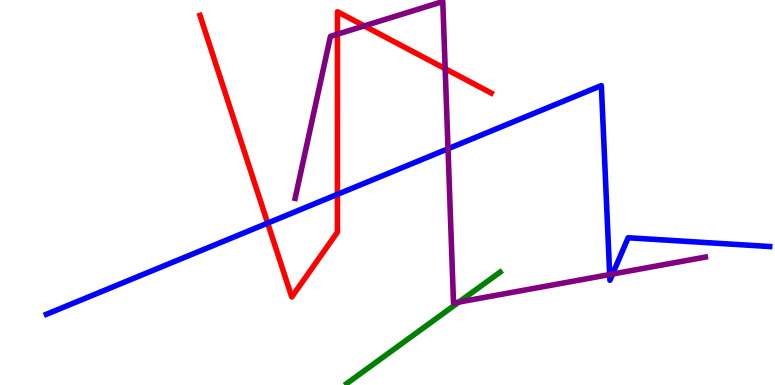[{'lines': ['blue', 'red'], 'intersections': [{'x': 3.45, 'y': 4.2}, {'x': 4.35, 'y': 4.95}]}, {'lines': ['green', 'red'], 'intersections': []}, {'lines': ['purple', 'red'], 'intersections': [{'x': 4.35, 'y': 9.11}, {'x': 4.7, 'y': 9.33}, {'x': 5.74, 'y': 8.22}]}, {'lines': ['blue', 'green'], 'intersections': []}, {'lines': ['blue', 'purple'], 'intersections': [{'x': 5.78, 'y': 6.14}, {'x': 7.87, 'y': 2.87}, {'x': 7.9, 'y': 2.88}]}, {'lines': ['green', 'purple'], 'intersections': [{'x': 5.92, 'y': 2.15}]}]